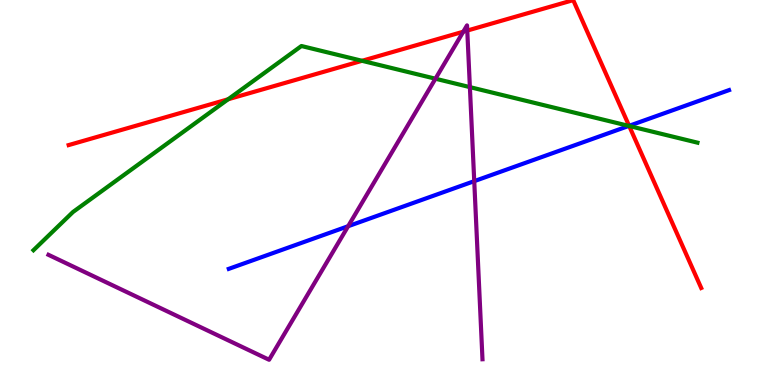[{'lines': ['blue', 'red'], 'intersections': [{'x': 8.12, 'y': 6.73}]}, {'lines': ['green', 'red'], 'intersections': [{'x': 2.94, 'y': 7.42}, {'x': 4.67, 'y': 8.42}, {'x': 8.12, 'y': 6.73}]}, {'lines': ['purple', 'red'], 'intersections': [{'x': 5.98, 'y': 9.18}, {'x': 6.03, 'y': 9.21}]}, {'lines': ['blue', 'green'], 'intersections': [{'x': 8.11, 'y': 6.73}]}, {'lines': ['blue', 'purple'], 'intersections': [{'x': 4.49, 'y': 4.12}, {'x': 6.12, 'y': 5.29}]}, {'lines': ['green', 'purple'], 'intersections': [{'x': 5.62, 'y': 7.96}, {'x': 6.06, 'y': 7.74}]}]